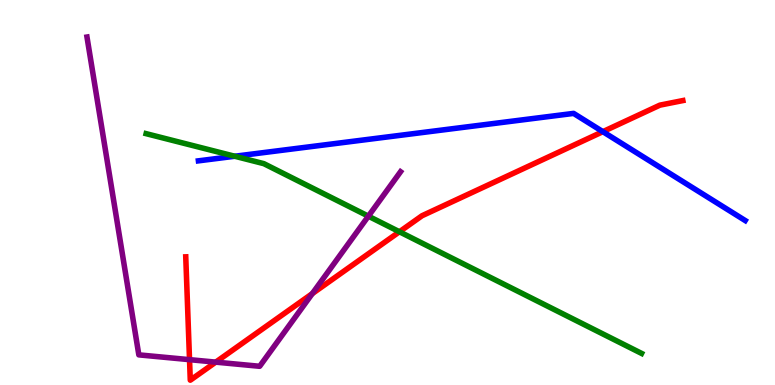[{'lines': ['blue', 'red'], 'intersections': [{'x': 7.78, 'y': 6.58}]}, {'lines': ['green', 'red'], 'intersections': [{'x': 5.15, 'y': 3.98}]}, {'lines': ['purple', 'red'], 'intersections': [{'x': 2.45, 'y': 0.658}, {'x': 2.78, 'y': 0.594}, {'x': 4.03, 'y': 2.37}]}, {'lines': ['blue', 'green'], 'intersections': [{'x': 3.03, 'y': 5.94}]}, {'lines': ['blue', 'purple'], 'intersections': []}, {'lines': ['green', 'purple'], 'intersections': [{'x': 4.75, 'y': 4.39}]}]